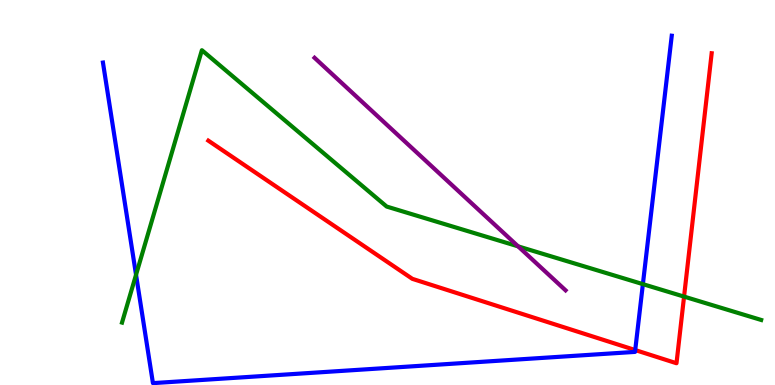[{'lines': ['blue', 'red'], 'intersections': [{'x': 8.2, 'y': 0.908}]}, {'lines': ['green', 'red'], 'intersections': [{'x': 8.83, 'y': 2.3}]}, {'lines': ['purple', 'red'], 'intersections': []}, {'lines': ['blue', 'green'], 'intersections': [{'x': 1.76, 'y': 2.86}, {'x': 8.3, 'y': 2.62}]}, {'lines': ['blue', 'purple'], 'intersections': []}, {'lines': ['green', 'purple'], 'intersections': [{'x': 6.69, 'y': 3.6}]}]